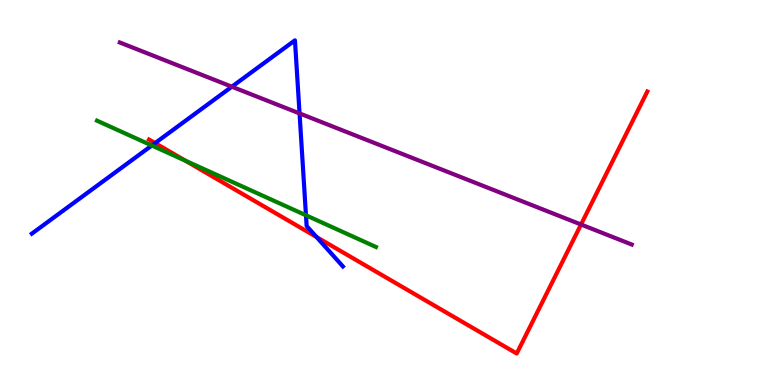[{'lines': ['blue', 'red'], 'intersections': [{'x': 2.0, 'y': 6.28}, {'x': 4.08, 'y': 3.84}]}, {'lines': ['green', 'red'], 'intersections': [{'x': 2.39, 'y': 5.83}]}, {'lines': ['purple', 'red'], 'intersections': [{'x': 7.5, 'y': 4.17}]}, {'lines': ['blue', 'green'], 'intersections': [{'x': 1.96, 'y': 6.22}, {'x': 3.95, 'y': 4.41}]}, {'lines': ['blue', 'purple'], 'intersections': [{'x': 2.99, 'y': 7.75}, {'x': 3.87, 'y': 7.05}]}, {'lines': ['green', 'purple'], 'intersections': []}]